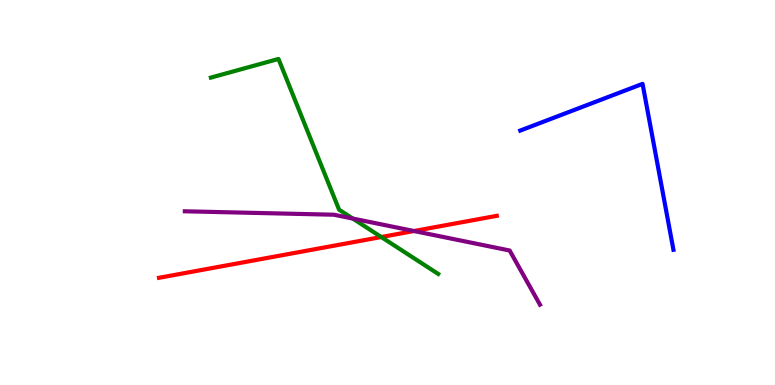[{'lines': ['blue', 'red'], 'intersections': []}, {'lines': ['green', 'red'], 'intersections': [{'x': 4.92, 'y': 3.84}]}, {'lines': ['purple', 'red'], 'intersections': [{'x': 5.34, 'y': 4.0}]}, {'lines': ['blue', 'green'], 'intersections': []}, {'lines': ['blue', 'purple'], 'intersections': []}, {'lines': ['green', 'purple'], 'intersections': [{'x': 4.55, 'y': 4.32}]}]